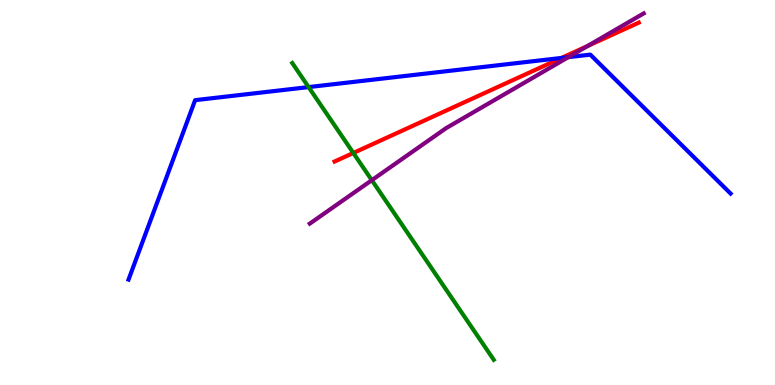[{'lines': ['blue', 'red'], 'intersections': [{'x': 7.24, 'y': 8.49}]}, {'lines': ['green', 'red'], 'intersections': [{'x': 4.56, 'y': 6.03}]}, {'lines': ['purple', 'red'], 'intersections': [{'x': 7.58, 'y': 8.8}]}, {'lines': ['blue', 'green'], 'intersections': [{'x': 3.98, 'y': 7.74}]}, {'lines': ['blue', 'purple'], 'intersections': [{'x': 7.33, 'y': 8.52}]}, {'lines': ['green', 'purple'], 'intersections': [{'x': 4.8, 'y': 5.32}]}]